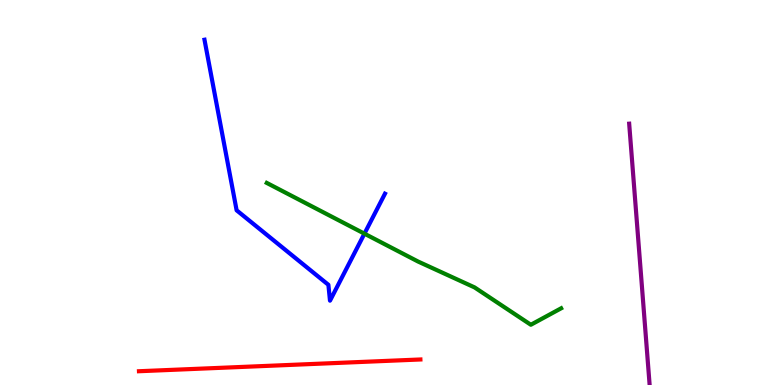[{'lines': ['blue', 'red'], 'intersections': []}, {'lines': ['green', 'red'], 'intersections': []}, {'lines': ['purple', 'red'], 'intersections': []}, {'lines': ['blue', 'green'], 'intersections': [{'x': 4.7, 'y': 3.93}]}, {'lines': ['blue', 'purple'], 'intersections': []}, {'lines': ['green', 'purple'], 'intersections': []}]